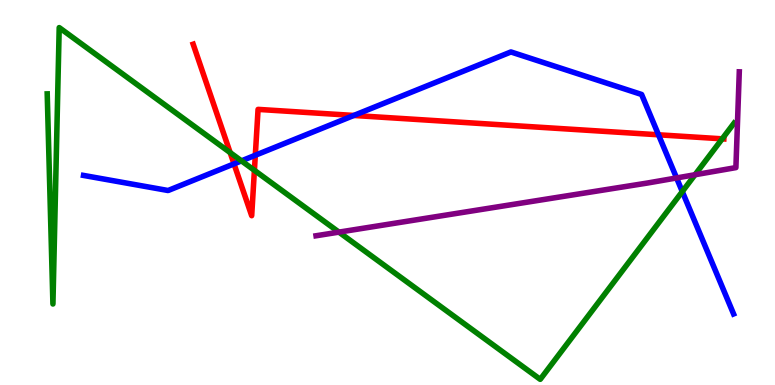[{'lines': ['blue', 'red'], 'intersections': [{'x': 3.02, 'y': 5.74}, {'x': 3.29, 'y': 5.97}, {'x': 4.57, 'y': 7.0}, {'x': 8.5, 'y': 6.5}]}, {'lines': ['green', 'red'], 'intersections': [{'x': 2.97, 'y': 6.04}, {'x': 3.28, 'y': 5.58}, {'x': 9.32, 'y': 6.39}]}, {'lines': ['purple', 'red'], 'intersections': []}, {'lines': ['blue', 'green'], 'intersections': [{'x': 3.12, 'y': 5.82}, {'x': 8.8, 'y': 5.02}]}, {'lines': ['blue', 'purple'], 'intersections': [{'x': 8.73, 'y': 5.38}]}, {'lines': ['green', 'purple'], 'intersections': [{'x': 4.37, 'y': 3.97}, {'x': 8.97, 'y': 5.46}]}]